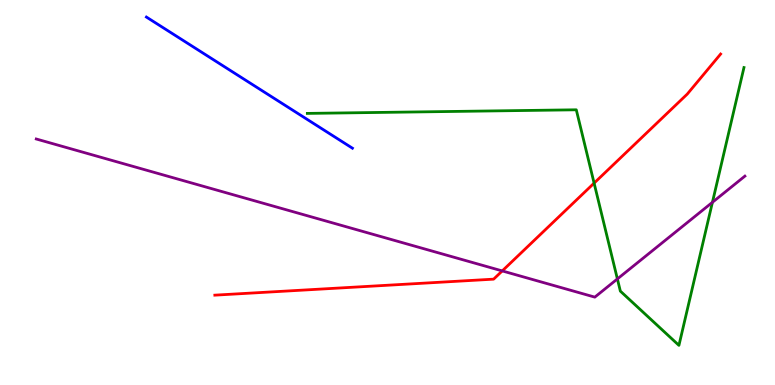[{'lines': ['blue', 'red'], 'intersections': []}, {'lines': ['green', 'red'], 'intersections': [{'x': 7.67, 'y': 5.24}]}, {'lines': ['purple', 'red'], 'intersections': [{'x': 6.48, 'y': 2.96}]}, {'lines': ['blue', 'green'], 'intersections': []}, {'lines': ['blue', 'purple'], 'intersections': []}, {'lines': ['green', 'purple'], 'intersections': [{'x': 7.97, 'y': 2.76}, {'x': 9.19, 'y': 4.75}]}]